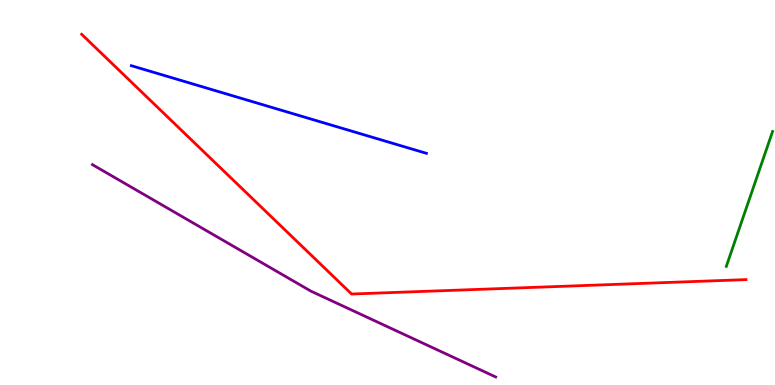[{'lines': ['blue', 'red'], 'intersections': []}, {'lines': ['green', 'red'], 'intersections': []}, {'lines': ['purple', 'red'], 'intersections': []}, {'lines': ['blue', 'green'], 'intersections': []}, {'lines': ['blue', 'purple'], 'intersections': []}, {'lines': ['green', 'purple'], 'intersections': []}]